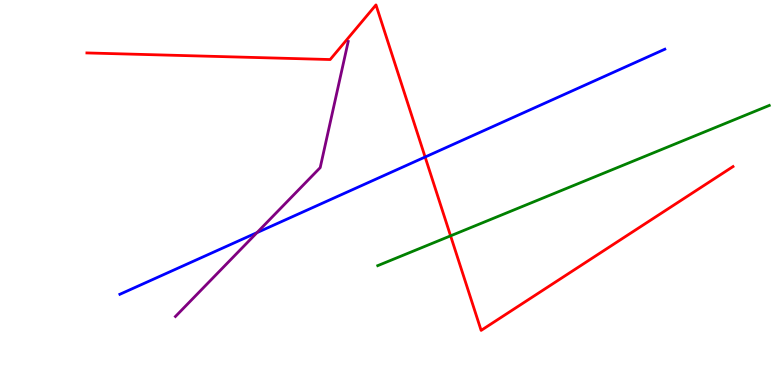[{'lines': ['blue', 'red'], 'intersections': [{'x': 5.49, 'y': 5.92}]}, {'lines': ['green', 'red'], 'intersections': [{'x': 5.81, 'y': 3.87}]}, {'lines': ['purple', 'red'], 'intersections': []}, {'lines': ['blue', 'green'], 'intersections': []}, {'lines': ['blue', 'purple'], 'intersections': [{'x': 3.32, 'y': 3.96}]}, {'lines': ['green', 'purple'], 'intersections': []}]